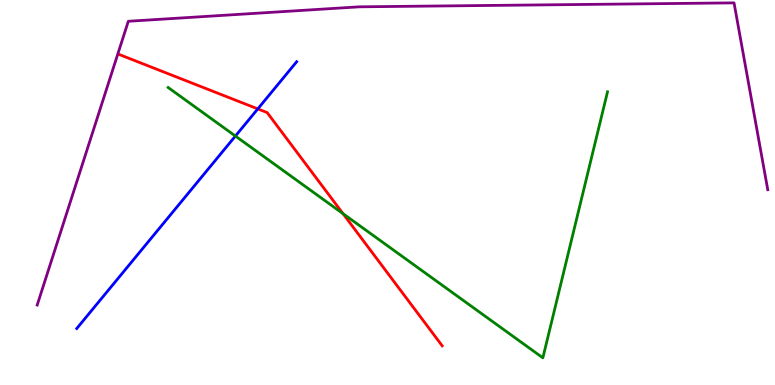[{'lines': ['blue', 'red'], 'intersections': [{'x': 3.33, 'y': 7.17}]}, {'lines': ['green', 'red'], 'intersections': [{'x': 4.43, 'y': 4.45}]}, {'lines': ['purple', 'red'], 'intersections': []}, {'lines': ['blue', 'green'], 'intersections': [{'x': 3.04, 'y': 6.47}]}, {'lines': ['blue', 'purple'], 'intersections': []}, {'lines': ['green', 'purple'], 'intersections': []}]